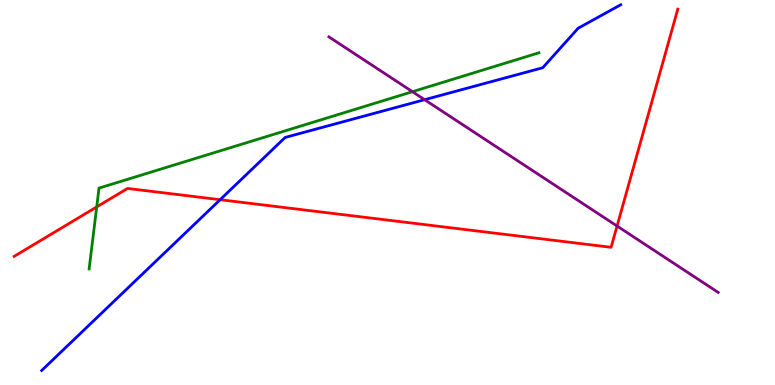[{'lines': ['blue', 'red'], 'intersections': [{'x': 2.84, 'y': 4.81}]}, {'lines': ['green', 'red'], 'intersections': [{'x': 1.25, 'y': 4.63}]}, {'lines': ['purple', 'red'], 'intersections': [{'x': 7.96, 'y': 4.13}]}, {'lines': ['blue', 'green'], 'intersections': []}, {'lines': ['blue', 'purple'], 'intersections': [{'x': 5.48, 'y': 7.41}]}, {'lines': ['green', 'purple'], 'intersections': [{'x': 5.32, 'y': 7.62}]}]